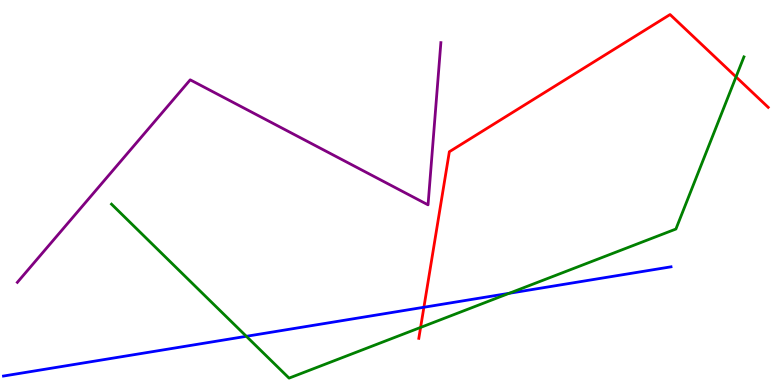[{'lines': ['blue', 'red'], 'intersections': [{'x': 5.47, 'y': 2.02}]}, {'lines': ['green', 'red'], 'intersections': [{'x': 5.43, 'y': 1.5}, {'x': 9.5, 'y': 8.0}]}, {'lines': ['purple', 'red'], 'intersections': []}, {'lines': ['blue', 'green'], 'intersections': [{'x': 3.18, 'y': 1.26}, {'x': 6.57, 'y': 2.38}]}, {'lines': ['blue', 'purple'], 'intersections': []}, {'lines': ['green', 'purple'], 'intersections': []}]